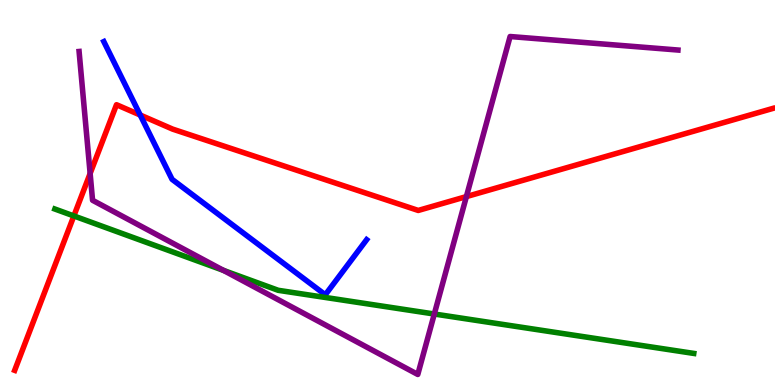[{'lines': ['blue', 'red'], 'intersections': [{'x': 1.81, 'y': 7.01}]}, {'lines': ['green', 'red'], 'intersections': [{'x': 0.953, 'y': 4.39}]}, {'lines': ['purple', 'red'], 'intersections': [{'x': 1.16, 'y': 5.49}, {'x': 6.02, 'y': 4.89}]}, {'lines': ['blue', 'green'], 'intersections': []}, {'lines': ['blue', 'purple'], 'intersections': []}, {'lines': ['green', 'purple'], 'intersections': [{'x': 2.88, 'y': 2.98}, {'x': 5.6, 'y': 1.84}]}]